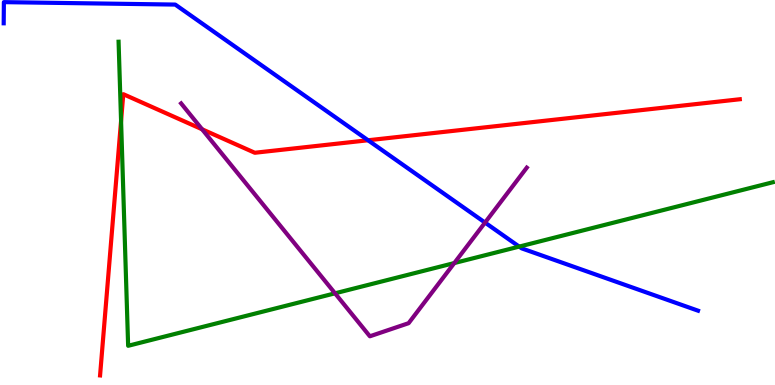[{'lines': ['blue', 'red'], 'intersections': [{'x': 4.75, 'y': 6.36}]}, {'lines': ['green', 'red'], 'intersections': [{'x': 1.56, 'y': 6.86}]}, {'lines': ['purple', 'red'], 'intersections': [{'x': 2.61, 'y': 6.64}]}, {'lines': ['blue', 'green'], 'intersections': [{'x': 6.7, 'y': 3.59}]}, {'lines': ['blue', 'purple'], 'intersections': [{'x': 6.26, 'y': 4.22}]}, {'lines': ['green', 'purple'], 'intersections': [{'x': 4.32, 'y': 2.38}, {'x': 5.86, 'y': 3.17}]}]